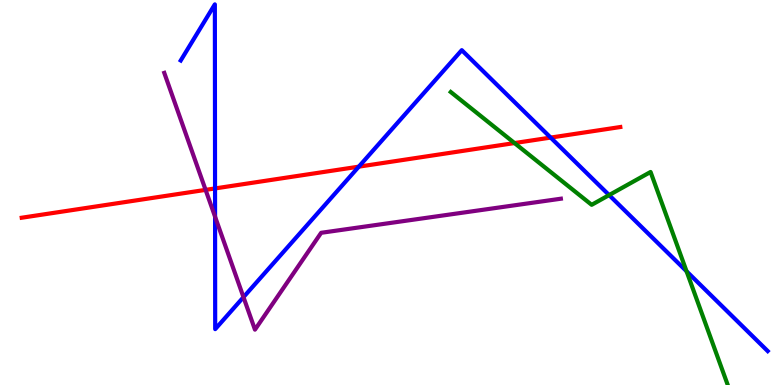[{'lines': ['blue', 'red'], 'intersections': [{'x': 2.77, 'y': 5.11}, {'x': 4.63, 'y': 5.67}, {'x': 7.11, 'y': 6.43}]}, {'lines': ['green', 'red'], 'intersections': [{'x': 6.64, 'y': 6.28}]}, {'lines': ['purple', 'red'], 'intersections': [{'x': 2.65, 'y': 5.07}]}, {'lines': ['blue', 'green'], 'intersections': [{'x': 7.86, 'y': 4.93}, {'x': 8.86, 'y': 2.95}]}, {'lines': ['blue', 'purple'], 'intersections': [{'x': 2.78, 'y': 4.37}, {'x': 3.14, 'y': 2.28}]}, {'lines': ['green', 'purple'], 'intersections': []}]